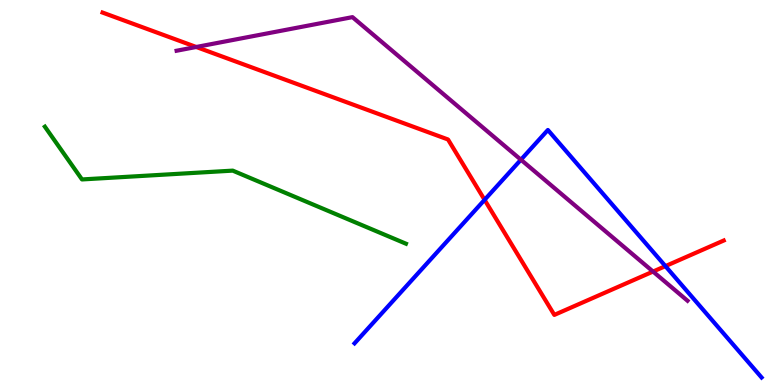[{'lines': ['blue', 'red'], 'intersections': [{'x': 6.25, 'y': 4.81}, {'x': 8.59, 'y': 3.09}]}, {'lines': ['green', 'red'], 'intersections': []}, {'lines': ['purple', 'red'], 'intersections': [{'x': 2.53, 'y': 8.78}, {'x': 8.43, 'y': 2.95}]}, {'lines': ['blue', 'green'], 'intersections': []}, {'lines': ['blue', 'purple'], 'intersections': [{'x': 6.72, 'y': 5.85}]}, {'lines': ['green', 'purple'], 'intersections': []}]